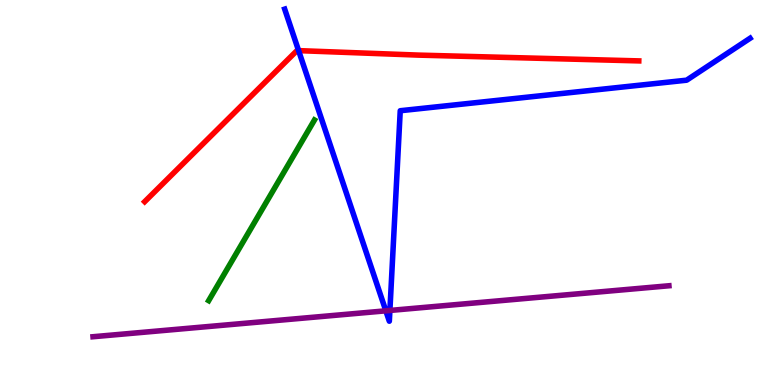[{'lines': ['blue', 'red'], 'intersections': [{'x': 3.85, 'y': 8.69}]}, {'lines': ['green', 'red'], 'intersections': []}, {'lines': ['purple', 'red'], 'intersections': []}, {'lines': ['blue', 'green'], 'intersections': []}, {'lines': ['blue', 'purple'], 'intersections': [{'x': 4.98, 'y': 1.93}, {'x': 5.03, 'y': 1.94}]}, {'lines': ['green', 'purple'], 'intersections': []}]